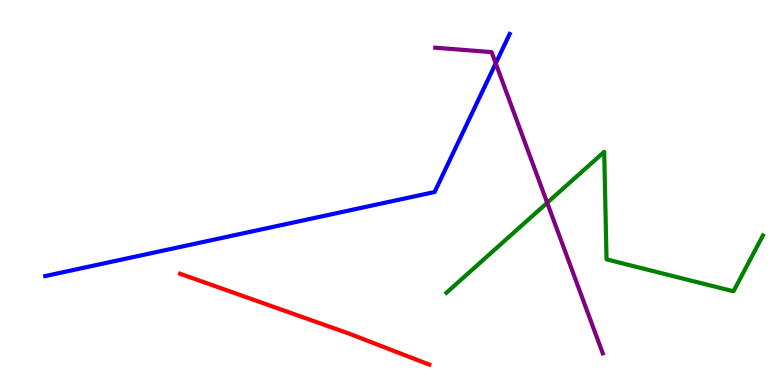[{'lines': ['blue', 'red'], 'intersections': []}, {'lines': ['green', 'red'], 'intersections': []}, {'lines': ['purple', 'red'], 'intersections': []}, {'lines': ['blue', 'green'], 'intersections': []}, {'lines': ['blue', 'purple'], 'intersections': [{'x': 6.4, 'y': 8.35}]}, {'lines': ['green', 'purple'], 'intersections': [{'x': 7.06, 'y': 4.73}]}]